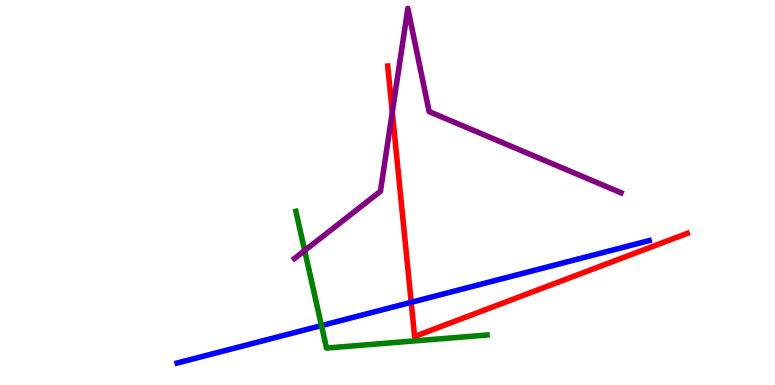[{'lines': ['blue', 'red'], 'intersections': [{'x': 5.31, 'y': 2.15}]}, {'lines': ['green', 'red'], 'intersections': []}, {'lines': ['purple', 'red'], 'intersections': [{'x': 5.06, 'y': 7.09}]}, {'lines': ['blue', 'green'], 'intersections': [{'x': 4.15, 'y': 1.54}]}, {'lines': ['blue', 'purple'], 'intersections': []}, {'lines': ['green', 'purple'], 'intersections': [{'x': 3.93, 'y': 3.49}]}]